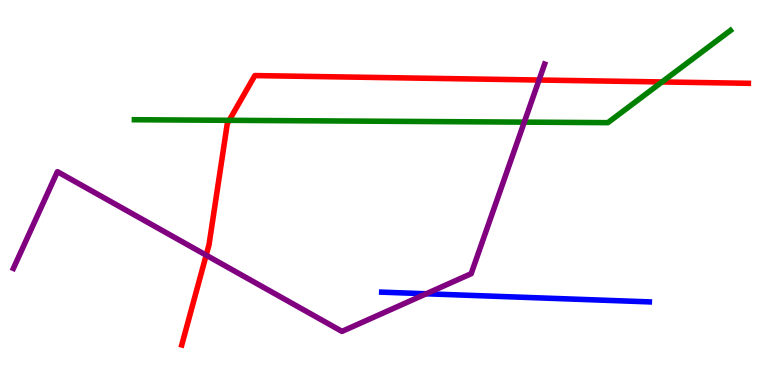[{'lines': ['blue', 'red'], 'intersections': []}, {'lines': ['green', 'red'], 'intersections': [{'x': 2.96, 'y': 6.87}, {'x': 8.54, 'y': 7.87}]}, {'lines': ['purple', 'red'], 'intersections': [{'x': 2.66, 'y': 3.37}, {'x': 6.96, 'y': 7.92}]}, {'lines': ['blue', 'green'], 'intersections': []}, {'lines': ['blue', 'purple'], 'intersections': [{'x': 5.5, 'y': 2.37}]}, {'lines': ['green', 'purple'], 'intersections': [{'x': 6.76, 'y': 6.83}]}]